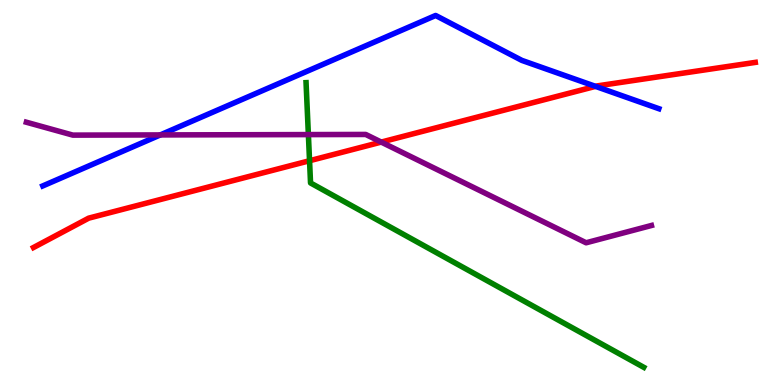[{'lines': ['blue', 'red'], 'intersections': [{'x': 7.68, 'y': 7.76}]}, {'lines': ['green', 'red'], 'intersections': [{'x': 3.99, 'y': 5.83}]}, {'lines': ['purple', 'red'], 'intersections': [{'x': 4.92, 'y': 6.31}]}, {'lines': ['blue', 'green'], 'intersections': []}, {'lines': ['blue', 'purple'], 'intersections': [{'x': 2.07, 'y': 6.5}]}, {'lines': ['green', 'purple'], 'intersections': [{'x': 3.98, 'y': 6.5}]}]